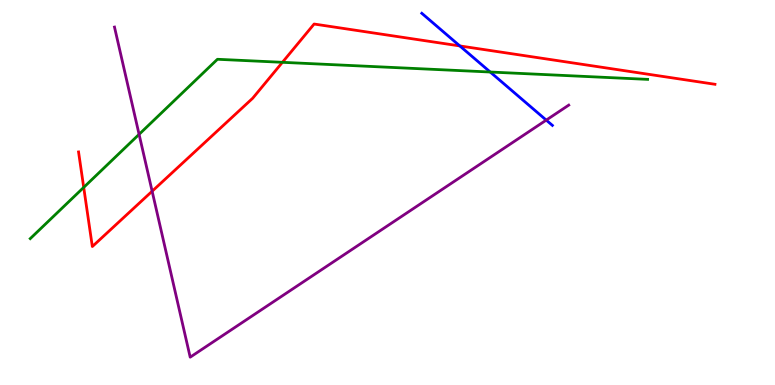[{'lines': ['blue', 'red'], 'intersections': [{'x': 5.93, 'y': 8.81}]}, {'lines': ['green', 'red'], 'intersections': [{'x': 1.08, 'y': 5.13}, {'x': 3.64, 'y': 8.38}]}, {'lines': ['purple', 'red'], 'intersections': [{'x': 1.96, 'y': 5.03}]}, {'lines': ['blue', 'green'], 'intersections': [{'x': 6.33, 'y': 8.13}]}, {'lines': ['blue', 'purple'], 'intersections': [{'x': 7.05, 'y': 6.88}]}, {'lines': ['green', 'purple'], 'intersections': [{'x': 1.79, 'y': 6.51}]}]